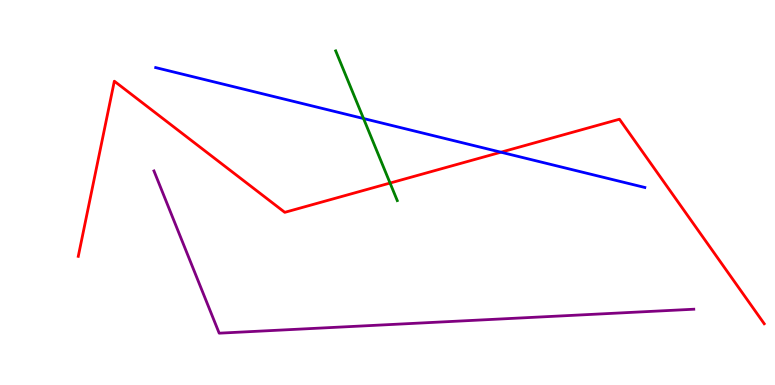[{'lines': ['blue', 'red'], 'intersections': [{'x': 6.46, 'y': 6.05}]}, {'lines': ['green', 'red'], 'intersections': [{'x': 5.03, 'y': 5.25}]}, {'lines': ['purple', 'red'], 'intersections': []}, {'lines': ['blue', 'green'], 'intersections': [{'x': 4.69, 'y': 6.92}]}, {'lines': ['blue', 'purple'], 'intersections': []}, {'lines': ['green', 'purple'], 'intersections': []}]